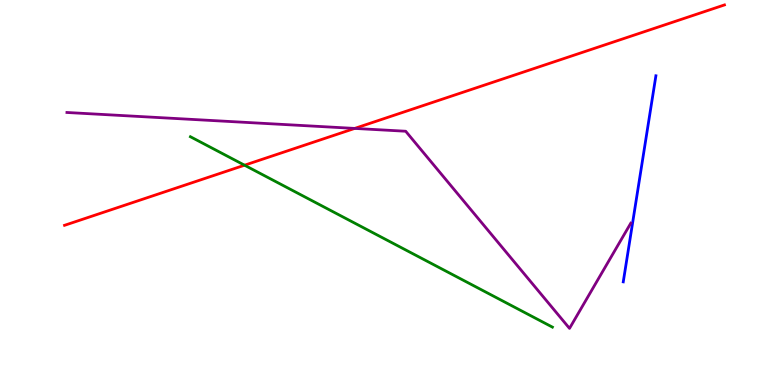[{'lines': ['blue', 'red'], 'intersections': []}, {'lines': ['green', 'red'], 'intersections': [{'x': 3.16, 'y': 5.71}]}, {'lines': ['purple', 'red'], 'intersections': [{'x': 4.58, 'y': 6.66}]}, {'lines': ['blue', 'green'], 'intersections': []}, {'lines': ['blue', 'purple'], 'intersections': []}, {'lines': ['green', 'purple'], 'intersections': []}]